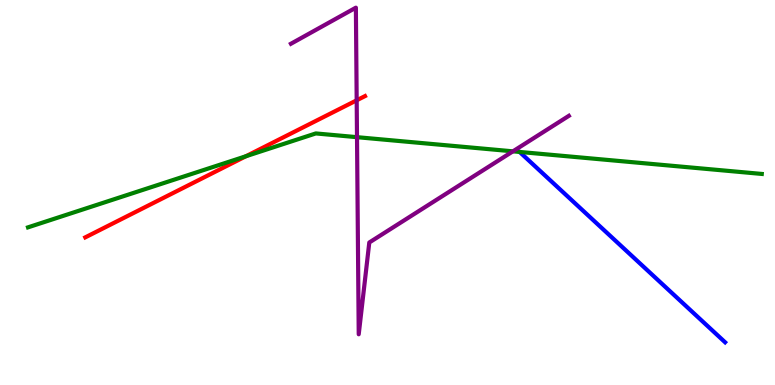[{'lines': ['blue', 'red'], 'intersections': []}, {'lines': ['green', 'red'], 'intersections': [{'x': 3.17, 'y': 5.94}]}, {'lines': ['purple', 'red'], 'intersections': [{'x': 4.6, 'y': 7.39}]}, {'lines': ['blue', 'green'], 'intersections': []}, {'lines': ['blue', 'purple'], 'intersections': []}, {'lines': ['green', 'purple'], 'intersections': [{'x': 4.61, 'y': 6.44}, {'x': 6.62, 'y': 6.07}]}]